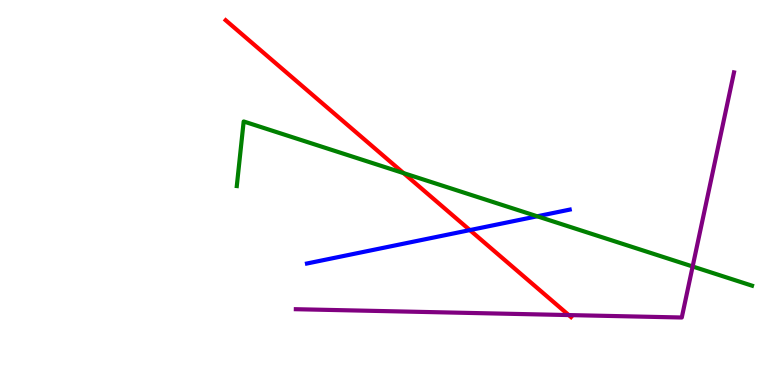[{'lines': ['blue', 'red'], 'intersections': [{'x': 6.06, 'y': 4.02}]}, {'lines': ['green', 'red'], 'intersections': [{'x': 5.21, 'y': 5.5}]}, {'lines': ['purple', 'red'], 'intersections': [{'x': 7.34, 'y': 1.82}]}, {'lines': ['blue', 'green'], 'intersections': [{'x': 6.93, 'y': 4.38}]}, {'lines': ['blue', 'purple'], 'intersections': []}, {'lines': ['green', 'purple'], 'intersections': [{'x': 8.94, 'y': 3.08}]}]